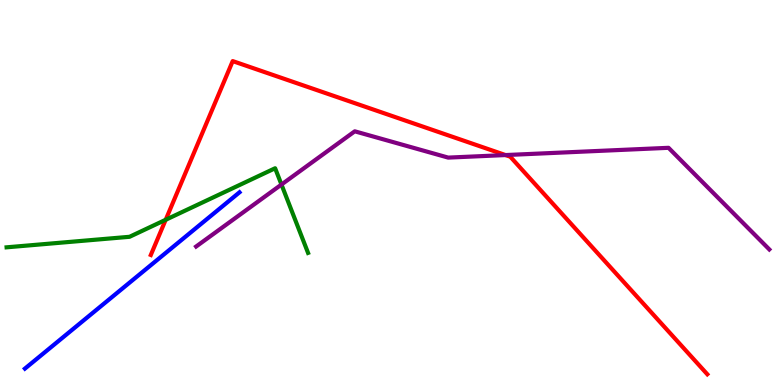[{'lines': ['blue', 'red'], 'intersections': []}, {'lines': ['green', 'red'], 'intersections': [{'x': 2.14, 'y': 4.29}]}, {'lines': ['purple', 'red'], 'intersections': [{'x': 6.52, 'y': 5.97}]}, {'lines': ['blue', 'green'], 'intersections': []}, {'lines': ['blue', 'purple'], 'intersections': []}, {'lines': ['green', 'purple'], 'intersections': [{'x': 3.63, 'y': 5.21}]}]